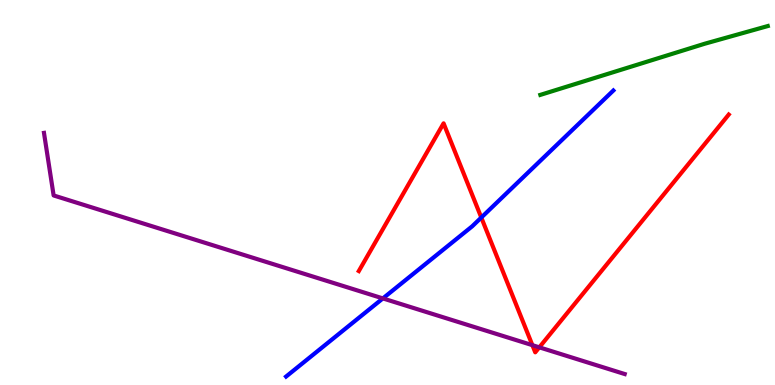[{'lines': ['blue', 'red'], 'intersections': [{'x': 6.21, 'y': 4.35}]}, {'lines': ['green', 'red'], 'intersections': []}, {'lines': ['purple', 'red'], 'intersections': [{'x': 6.87, 'y': 1.03}, {'x': 6.96, 'y': 0.978}]}, {'lines': ['blue', 'green'], 'intersections': []}, {'lines': ['blue', 'purple'], 'intersections': [{'x': 4.94, 'y': 2.25}]}, {'lines': ['green', 'purple'], 'intersections': []}]